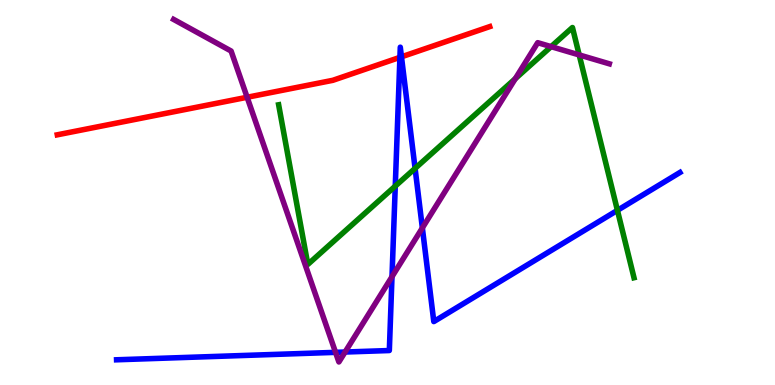[{'lines': ['blue', 'red'], 'intersections': [{'x': 5.16, 'y': 8.51}, {'x': 5.18, 'y': 8.52}]}, {'lines': ['green', 'red'], 'intersections': []}, {'lines': ['purple', 'red'], 'intersections': [{'x': 3.19, 'y': 7.47}]}, {'lines': ['blue', 'green'], 'intersections': [{'x': 5.1, 'y': 5.17}, {'x': 5.36, 'y': 5.63}, {'x': 7.97, 'y': 4.54}]}, {'lines': ['blue', 'purple'], 'intersections': [{'x': 4.33, 'y': 0.848}, {'x': 4.45, 'y': 0.856}, {'x': 5.06, 'y': 2.81}, {'x': 5.45, 'y': 4.08}]}, {'lines': ['green', 'purple'], 'intersections': [{'x': 6.65, 'y': 7.96}, {'x': 7.11, 'y': 8.79}, {'x': 7.47, 'y': 8.57}]}]